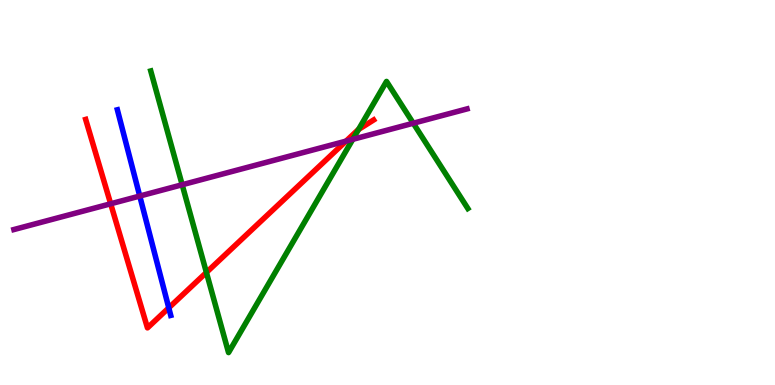[{'lines': ['blue', 'red'], 'intersections': [{'x': 2.18, 'y': 2.0}]}, {'lines': ['green', 'red'], 'intersections': [{'x': 2.66, 'y': 2.92}, {'x': 4.63, 'y': 6.64}]}, {'lines': ['purple', 'red'], 'intersections': [{'x': 1.43, 'y': 4.71}, {'x': 4.47, 'y': 6.33}]}, {'lines': ['blue', 'green'], 'intersections': []}, {'lines': ['blue', 'purple'], 'intersections': [{'x': 1.8, 'y': 4.91}]}, {'lines': ['green', 'purple'], 'intersections': [{'x': 2.35, 'y': 5.2}, {'x': 4.55, 'y': 6.38}, {'x': 5.33, 'y': 6.8}]}]